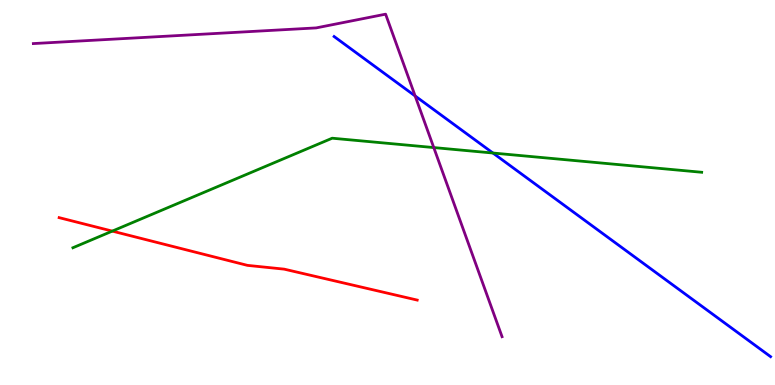[{'lines': ['blue', 'red'], 'intersections': []}, {'lines': ['green', 'red'], 'intersections': [{'x': 1.45, 'y': 4.0}]}, {'lines': ['purple', 'red'], 'intersections': []}, {'lines': ['blue', 'green'], 'intersections': [{'x': 6.36, 'y': 6.03}]}, {'lines': ['blue', 'purple'], 'intersections': [{'x': 5.36, 'y': 7.51}]}, {'lines': ['green', 'purple'], 'intersections': [{'x': 5.6, 'y': 6.17}]}]